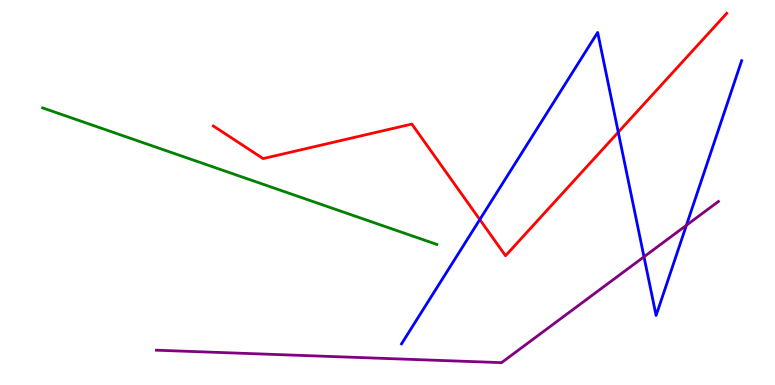[{'lines': ['blue', 'red'], 'intersections': [{'x': 6.19, 'y': 4.3}, {'x': 7.98, 'y': 6.57}]}, {'lines': ['green', 'red'], 'intersections': []}, {'lines': ['purple', 'red'], 'intersections': []}, {'lines': ['blue', 'green'], 'intersections': []}, {'lines': ['blue', 'purple'], 'intersections': [{'x': 8.31, 'y': 3.33}, {'x': 8.86, 'y': 4.15}]}, {'lines': ['green', 'purple'], 'intersections': []}]